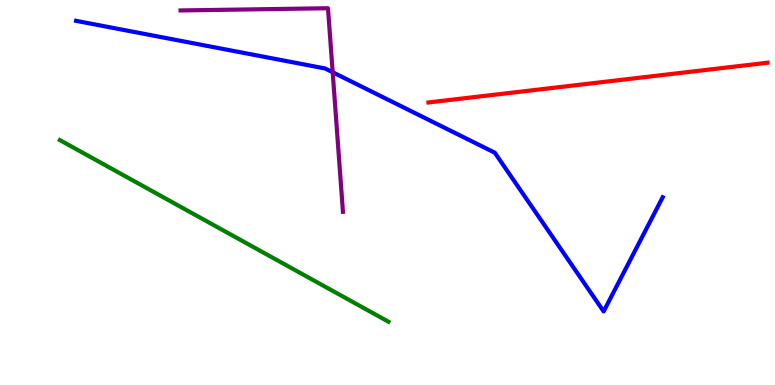[{'lines': ['blue', 'red'], 'intersections': []}, {'lines': ['green', 'red'], 'intersections': []}, {'lines': ['purple', 'red'], 'intersections': []}, {'lines': ['blue', 'green'], 'intersections': []}, {'lines': ['blue', 'purple'], 'intersections': [{'x': 4.29, 'y': 8.12}]}, {'lines': ['green', 'purple'], 'intersections': []}]